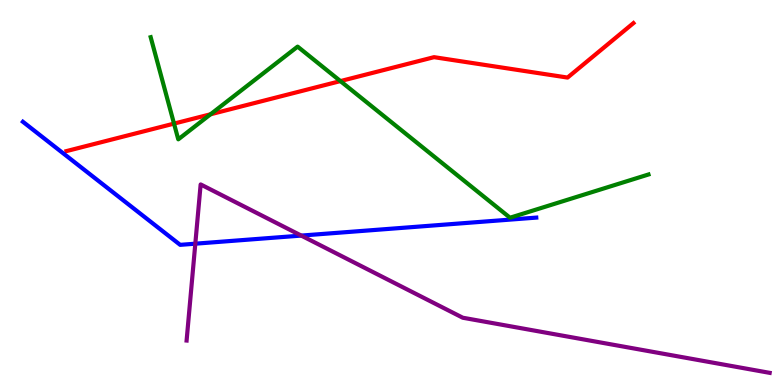[{'lines': ['blue', 'red'], 'intersections': []}, {'lines': ['green', 'red'], 'intersections': [{'x': 2.25, 'y': 6.79}, {'x': 2.72, 'y': 7.03}, {'x': 4.39, 'y': 7.89}]}, {'lines': ['purple', 'red'], 'intersections': []}, {'lines': ['blue', 'green'], 'intersections': []}, {'lines': ['blue', 'purple'], 'intersections': [{'x': 2.52, 'y': 3.67}, {'x': 3.89, 'y': 3.88}]}, {'lines': ['green', 'purple'], 'intersections': []}]